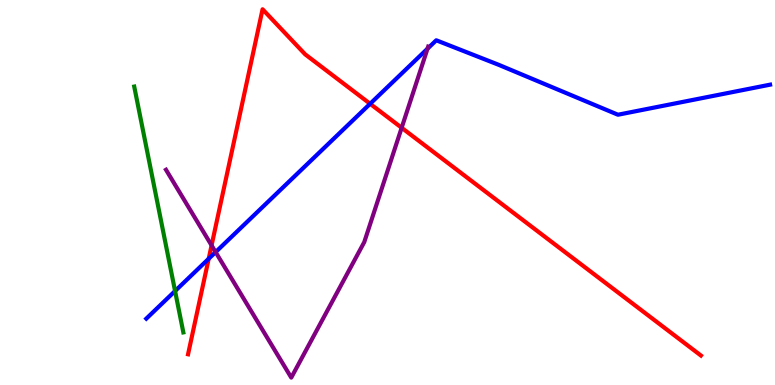[{'lines': ['blue', 'red'], 'intersections': [{'x': 2.69, 'y': 3.28}, {'x': 4.78, 'y': 7.3}]}, {'lines': ['green', 'red'], 'intersections': []}, {'lines': ['purple', 'red'], 'intersections': [{'x': 2.73, 'y': 3.63}, {'x': 5.18, 'y': 6.68}]}, {'lines': ['blue', 'green'], 'intersections': [{'x': 2.26, 'y': 2.44}]}, {'lines': ['blue', 'purple'], 'intersections': [{'x': 2.78, 'y': 3.45}, {'x': 5.52, 'y': 8.74}]}, {'lines': ['green', 'purple'], 'intersections': []}]